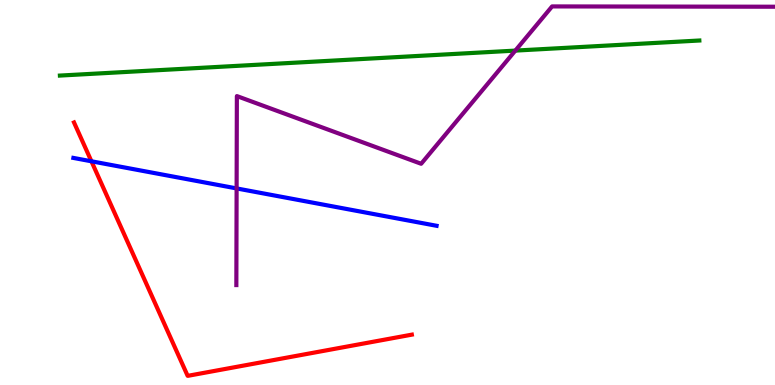[{'lines': ['blue', 'red'], 'intersections': [{'x': 1.18, 'y': 5.81}]}, {'lines': ['green', 'red'], 'intersections': []}, {'lines': ['purple', 'red'], 'intersections': []}, {'lines': ['blue', 'green'], 'intersections': []}, {'lines': ['blue', 'purple'], 'intersections': [{'x': 3.05, 'y': 5.11}]}, {'lines': ['green', 'purple'], 'intersections': [{'x': 6.65, 'y': 8.69}]}]